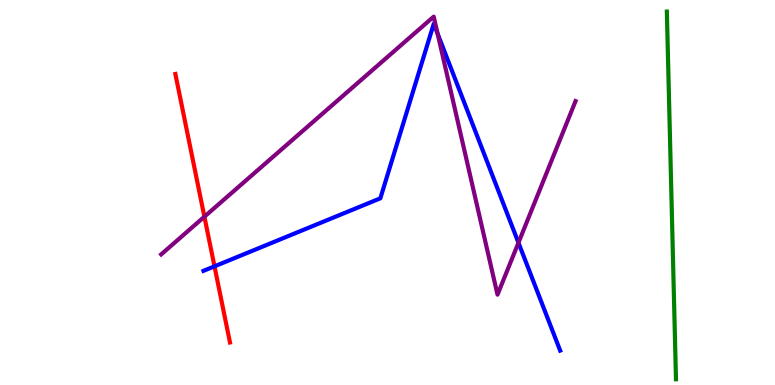[{'lines': ['blue', 'red'], 'intersections': [{'x': 2.77, 'y': 3.08}]}, {'lines': ['green', 'red'], 'intersections': []}, {'lines': ['purple', 'red'], 'intersections': [{'x': 2.64, 'y': 4.37}]}, {'lines': ['blue', 'green'], 'intersections': []}, {'lines': ['blue', 'purple'], 'intersections': [{'x': 5.65, 'y': 9.12}, {'x': 6.69, 'y': 3.7}]}, {'lines': ['green', 'purple'], 'intersections': []}]